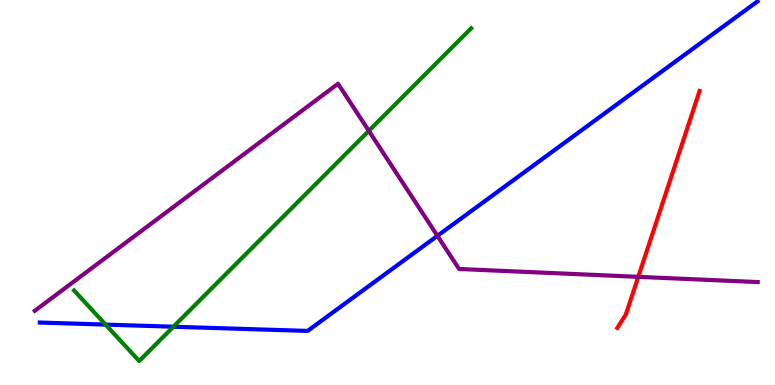[{'lines': ['blue', 'red'], 'intersections': []}, {'lines': ['green', 'red'], 'intersections': []}, {'lines': ['purple', 'red'], 'intersections': [{'x': 8.24, 'y': 2.81}]}, {'lines': ['blue', 'green'], 'intersections': [{'x': 1.36, 'y': 1.57}, {'x': 2.24, 'y': 1.51}]}, {'lines': ['blue', 'purple'], 'intersections': [{'x': 5.64, 'y': 3.87}]}, {'lines': ['green', 'purple'], 'intersections': [{'x': 4.76, 'y': 6.6}]}]